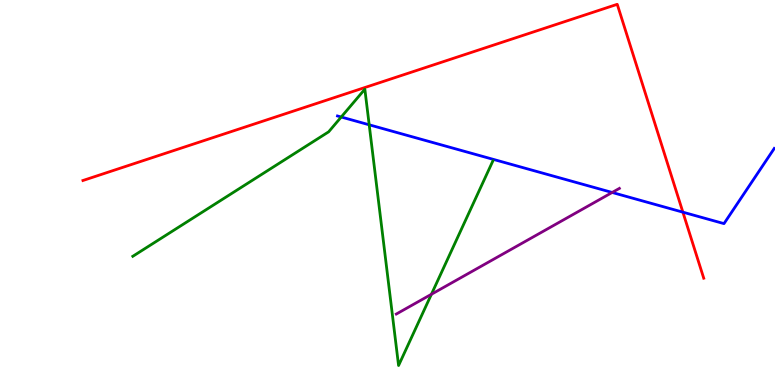[{'lines': ['blue', 'red'], 'intersections': [{'x': 8.81, 'y': 4.49}]}, {'lines': ['green', 'red'], 'intersections': []}, {'lines': ['purple', 'red'], 'intersections': []}, {'lines': ['blue', 'green'], 'intersections': [{'x': 4.4, 'y': 6.96}, {'x': 4.76, 'y': 6.76}]}, {'lines': ['blue', 'purple'], 'intersections': [{'x': 7.9, 'y': 5.0}]}, {'lines': ['green', 'purple'], 'intersections': [{'x': 5.57, 'y': 2.36}]}]